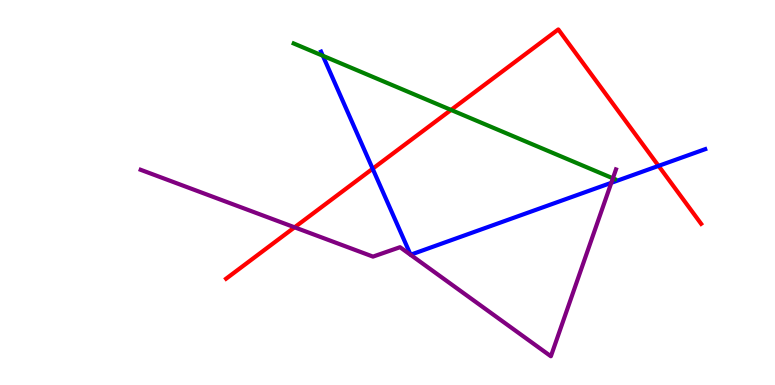[{'lines': ['blue', 'red'], 'intersections': [{'x': 4.81, 'y': 5.62}, {'x': 8.5, 'y': 5.69}]}, {'lines': ['green', 'red'], 'intersections': [{'x': 5.82, 'y': 7.14}]}, {'lines': ['purple', 'red'], 'intersections': [{'x': 3.8, 'y': 4.1}]}, {'lines': ['blue', 'green'], 'intersections': [{'x': 4.17, 'y': 8.55}]}, {'lines': ['blue', 'purple'], 'intersections': [{'x': 7.89, 'y': 5.25}]}, {'lines': ['green', 'purple'], 'intersections': [{'x': 7.91, 'y': 5.37}]}]